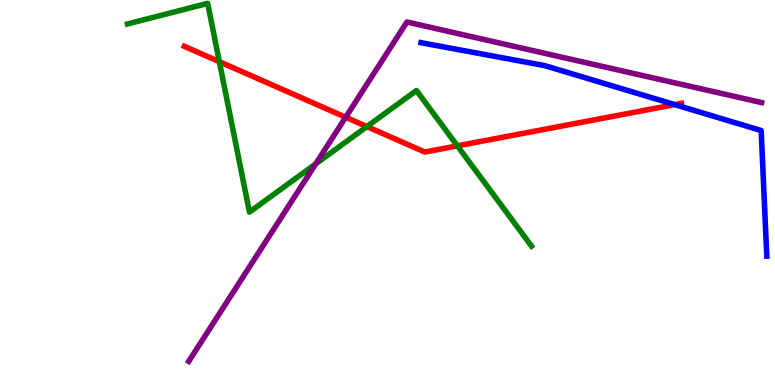[{'lines': ['blue', 'red'], 'intersections': [{'x': 8.71, 'y': 7.28}]}, {'lines': ['green', 'red'], 'intersections': [{'x': 2.83, 'y': 8.4}, {'x': 4.73, 'y': 6.71}, {'x': 5.9, 'y': 6.21}]}, {'lines': ['purple', 'red'], 'intersections': [{'x': 4.46, 'y': 6.95}]}, {'lines': ['blue', 'green'], 'intersections': []}, {'lines': ['blue', 'purple'], 'intersections': []}, {'lines': ['green', 'purple'], 'intersections': [{'x': 4.07, 'y': 5.74}]}]